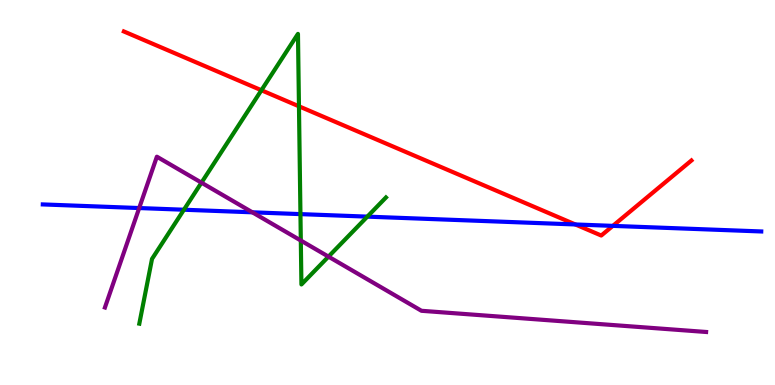[{'lines': ['blue', 'red'], 'intersections': [{'x': 7.42, 'y': 4.17}, {'x': 7.91, 'y': 4.13}]}, {'lines': ['green', 'red'], 'intersections': [{'x': 3.37, 'y': 7.66}, {'x': 3.86, 'y': 7.24}]}, {'lines': ['purple', 'red'], 'intersections': []}, {'lines': ['blue', 'green'], 'intersections': [{'x': 2.37, 'y': 4.55}, {'x': 3.88, 'y': 4.44}, {'x': 4.74, 'y': 4.37}]}, {'lines': ['blue', 'purple'], 'intersections': [{'x': 1.8, 'y': 4.6}, {'x': 3.26, 'y': 4.49}]}, {'lines': ['green', 'purple'], 'intersections': [{'x': 2.6, 'y': 5.26}, {'x': 3.88, 'y': 3.75}, {'x': 4.24, 'y': 3.33}]}]